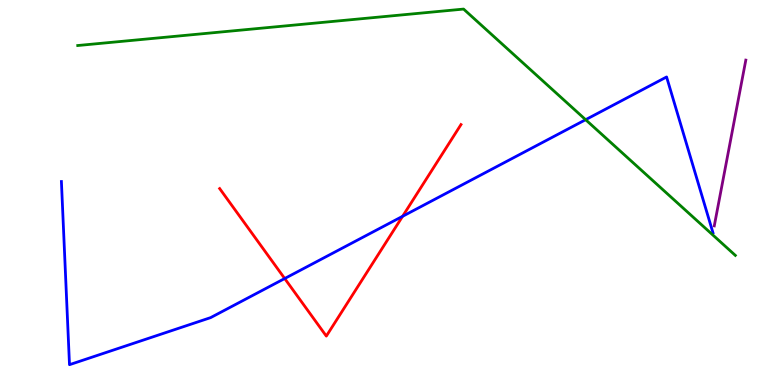[{'lines': ['blue', 'red'], 'intersections': [{'x': 3.67, 'y': 2.77}, {'x': 5.19, 'y': 4.38}]}, {'lines': ['green', 'red'], 'intersections': []}, {'lines': ['purple', 'red'], 'intersections': []}, {'lines': ['blue', 'green'], 'intersections': [{'x': 7.56, 'y': 6.89}]}, {'lines': ['blue', 'purple'], 'intersections': []}, {'lines': ['green', 'purple'], 'intersections': []}]